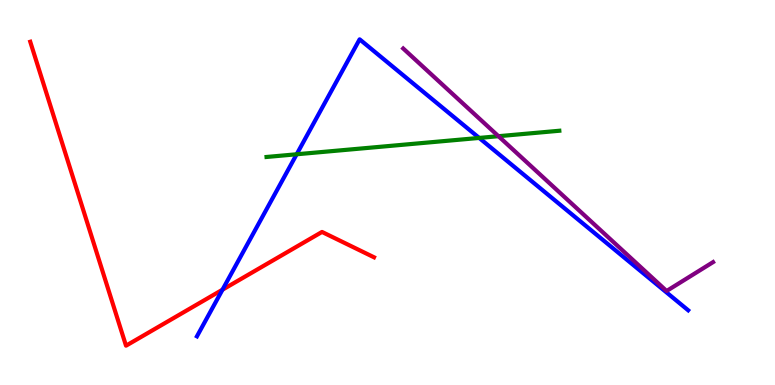[{'lines': ['blue', 'red'], 'intersections': [{'x': 2.87, 'y': 2.48}]}, {'lines': ['green', 'red'], 'intersections': []}, {'lines': ['purple', 'red'], 'intersections': []}, {'lines': ['blue', 'green'], 'intersections': [{'x': 3.83, 'y': 5.99}, {'x': 6.18, 'y': 6.42}]}, {'lines': ['blue', 'purple'], 'intersections': []}, {'lines': ['green', 'purple'], 'intersections': [{'x': 6.43, 'y': 6.46}]}]